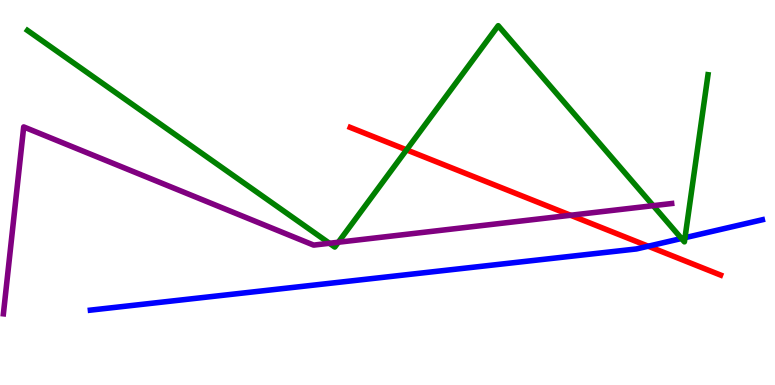[{'lines': ['blue', 'red'], 'intersections': [{'x': 8.36, 'y': 3.6}]}, {'lines': ['green', 'red'], 'intersections': [{'x': 5.25, 'y': 6.11}]}, {'lines': ['purple', 'red'], 'intersections': [{'x': 7.36, 'y': 4.41}]}, {'lines': ['blue', 'green'], 'intersections': [{'x': 8.79, 'y': 3.81}, {'x': 8.84, 'y': 3.83}]}, {'lines': ['blue', 'purple'], 'intersections': []}, {'lines': ['green', 'purple'], 'intersections': [{'x': 4.25, 'y': 3.68}, {'x': 4.37, 'y': 3.71}, {'x': 8.43, 'y': 4.66}]}]